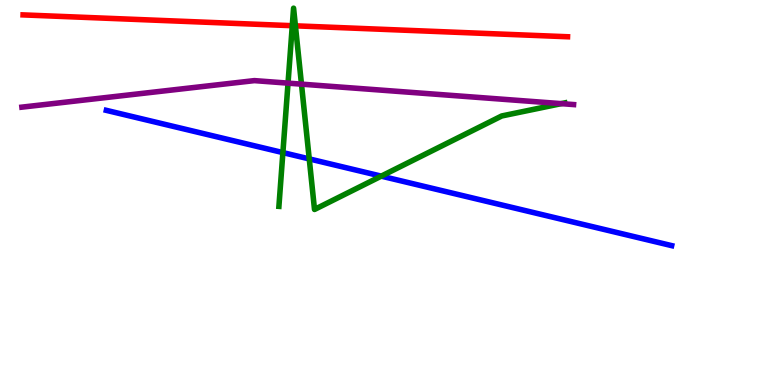[{'lines': ['blue', 'red'], 'intersections': []}, {'lines': ['green', 'red'], 'intersections': [{'x': 3.77, 'y': 9.33}, {'x': 3.81, 'y': 9.33}]}, {'lines': ['purple', 'red'], 'intersections': []}, {'lines': ['blue', 'green'], 'intersections': [{'x': 3.65, 'y': 6.04}, {'x': 3.99, 'y': 5.87}, {'x': 4.92, 'y': 5.43}]}, {'lines': ['blue', 'purple'], 'intersections': []}, {'lines': ['green', 'purple'], 'intersections': [{'x': 3.72, 'y': 7.84}, {'x': 3.89, 'y': 7.81}, {'x': 7.24, 'y': 7.31}]}]